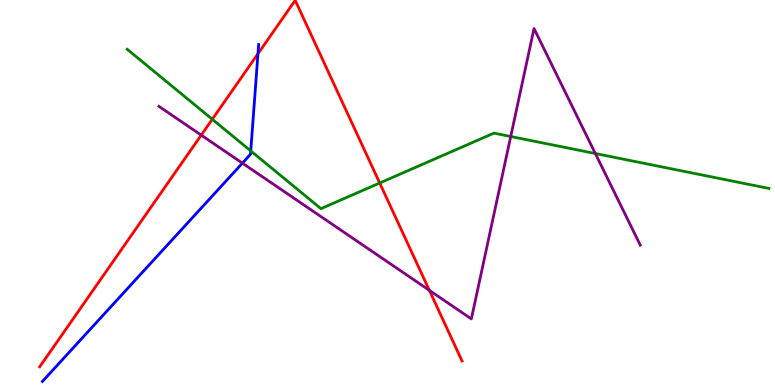[{'lines': ['blue', 'red'], 'intersections': [{'x': 3.33, 'y': 8.6}]}, {'lines': ['green', 'red'], 'intersections': [{'x': 2.74, 'y': 6.9}, {'x': 4.9, 'y': 5.25}]}, {'lines': ['purple', 'red'], 'intersections': [{'x': 2.6, 'y': 6.49}, {'x': 5.54, 'y': 2.46}]}, {'lines': ['blue', 'green'], 'intersections': [{'x': 3.24, 'y': 6.08}]}, {'lines': ['blue', 'purple'], 'intersections': [{'x': 3.13, 'y': 5.76}]}, {'lines': ['green', 'purple'], 'intersections': [{'x': 6.59, 'y': 6.45}, {'x': 7.68, 'y': 6.01}]}]